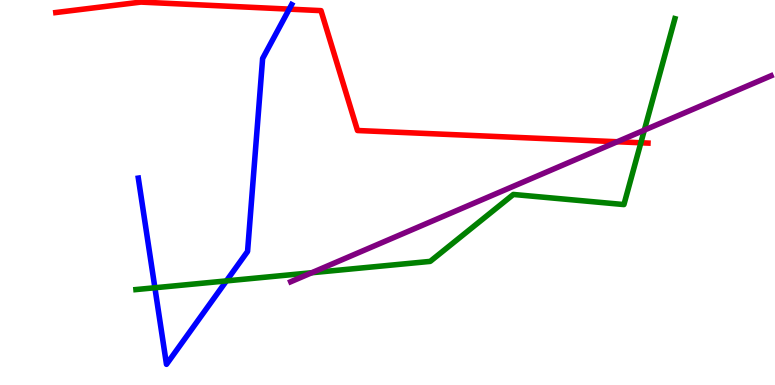[{'lines': ['blue', 'red'], 'intersections': [{'x': 3.73, 'y': 9.76}]}, {'lines': ['green', 'red'], 'intersections': [{'x': 8.27, 'y': 6.29}]}, {'lines': ['purple', 'red'], 'intersections': [{'x': 7.96, 'y': 6.32}]}, {'lines': ['blue', 'green'], 'intersections': [{'x': 2.0, 'y': 2.53}, {'x': 2.92, 'y': 2.7}]}, {'lines': ['blue', 'purple'], 'intersections': []}, {'lines': ['green', 'purple'], 'intersections': [{'x': 4.02, 'y': 2.92}, {'x': 8.31, 'y': 6.62}]}]